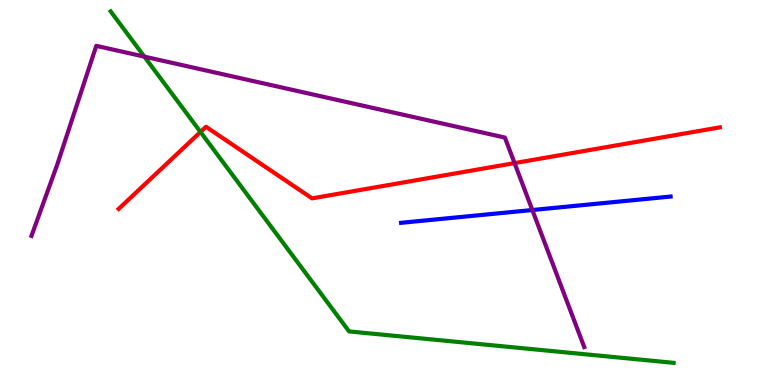[{'lines': ['blue', 'red'], 'intersections': []}, {'lines': ['green', 'red'], 'intersections': [{'x': 2.59, 'y': 6.57}]}, {'lines': ['purple', 'red'], 'intersections': [{'x': 6.64, 'y': 5.76}]}, {'lines': ['blue', 'green'], 'intersections': []}, {'lines': ['blue', 'purple'], 'intersections': [{'x': 6.87, 'y': 4.54}]}, {'lines': ['green', 'purple'], 'intersections': [{'x': 1.86, 'y': 8.53}]}]